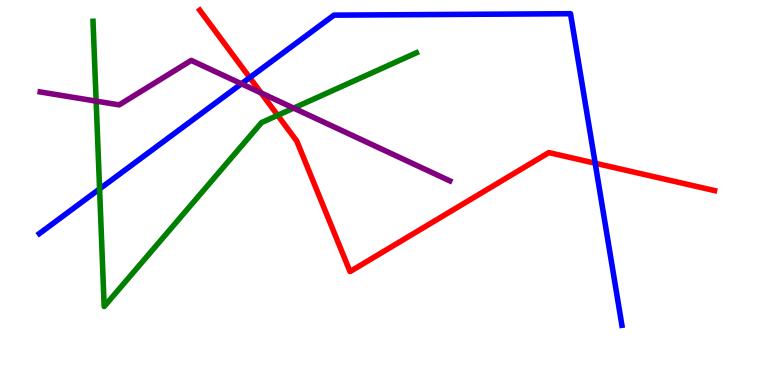[{'lines': ['blue', 'red'], 'intersections': [{'x': 3.22, 'y': 7.98}, {'x': 7.68, 'y': 5.76}]}, {'lines': ['green', 'red'], 'intersections': [{'x': 3.58, 'y': 7.0}]}, {'lines': ['purple', 'red'], 'intersections': [{'x': 3.37, 'y': 7.59}]}, {'lines': ['blue', 'green'], 'intersections': [{'x': 1.28, 'y': 5.09}]}, {'lines': ['blue', 'purple'], 'intersections': [{'x': 3.12, 'y': 7.82}]}, {'lines': ['green', 'purple'], 'intersections': [{'x': 1.24, 'y': 7.37}, {'x': 3.79, 'y': 7.19}]}]